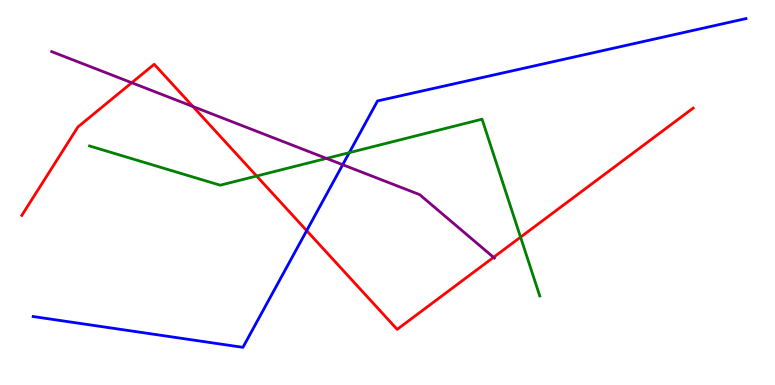[{'lines': ['blue', 'red'], 'intersections': [{'x': 3.96, 'y': 4.01}]}, {'lines': ['green', 'red'], 'intersections': [{'x': 3.31, 'y': 5.43}, {'x': 6.72, 'y': 3.84}]}, {'lines': ['purple', 'red'], 'intersections': [{'x': 1.7, 'y': 7.85}, {'x': 2.49, 'y': 7.23}, {'x': 6.37, 'y': 3.32}]}, {'lines': ['blue', 'green'], 'intersections': [{'x': 4.51, 'y': 6.03}]}, {'lines': ['blue', 'purple'], 'intersections': [{'x': 4.42, 'y': 5.72}]}, {'lines': ['green', 'purple'], 'intersections': [{'x': 4.21, 'y': 5.89}]}]